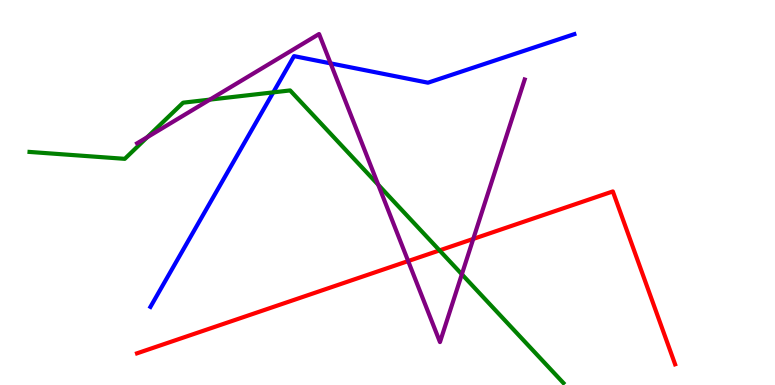[{'lines': ['blue', 'red'], 'intersections': []}, {'lines': ['green', 'red'], 'intersections': [{'x': 5.67, 'y': 3.5}]}, {'lines': ['purple', 'red'], 'intersections': [{'x': 5.27, 'y': 3.22}, {'x': 6.11, 'y': 3.79}]}, {'lines': ['blue', 'green'], 'intersections': [{'x': 3.53, 'y': 7.6}]}, {'lines': ['blue', 'purple'], 'intersections': [{'x': 4.27, 'y': 8.35}]}, {'lines': ['green', 'purple'], 'intersections': [{'x': 1.9, 'y': 6.44}, {'x': 2.71, 'y': 7.41}, {'x': 4.88, 'y': 5.2}, {'x': 5.96, 'y': 2.88}]}]